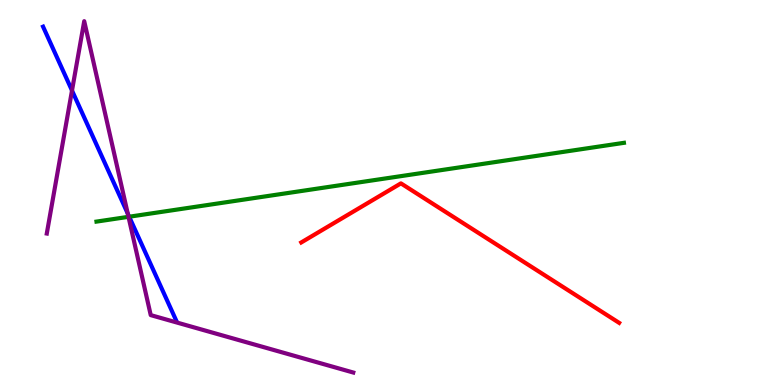[{'lines': ['blue', 'red'], 'intersections': []}, {'lines': ['green', 'red'], 'intersections': []}, {'lines': ['purple', 'red'], 'intersections': []}, {'lines': ['blue', 'green'], 'intersections': [{'x': 1.67, 'y': 4.37}]}, {'lines': ['blue', 'purple'], 'intersections': [{'x': 0.929, 'y': 7.65}, {'x': 1.65, 'y': 4.45}]}, {'lines': ['green', 'purple'], 'intersections': [{'x': 1.66, 'y': 4.37}]}]